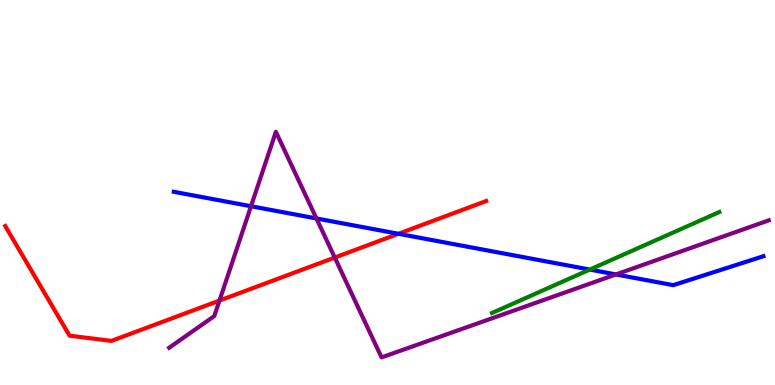[{'lines': ['blue', 'red'], 'intersections': [{'x': 5.14, 'y': 3.93}]}, {'lines': ['green', 'red'], 'intersections': []}, {'lines': ['purple', 'red'], 'intersections': [{'x': 2.83, 'y': 2.19}, {'x': 4.32, 'y': 3.31}]}, {'lines': ['blue', 'green'], 'intersections': [{'x': 7.61, 'y': 3.0}]}, {'lines': ['blue', 'purple'], 'intersections': [{'x': 3.24, 'y': 4.64}, {'x': 4.08, 'y': 4.33}, {'x': 7.95, 'y': 2.87}]}, {'lines': ['green', 'purple'], 'intersections': []}]